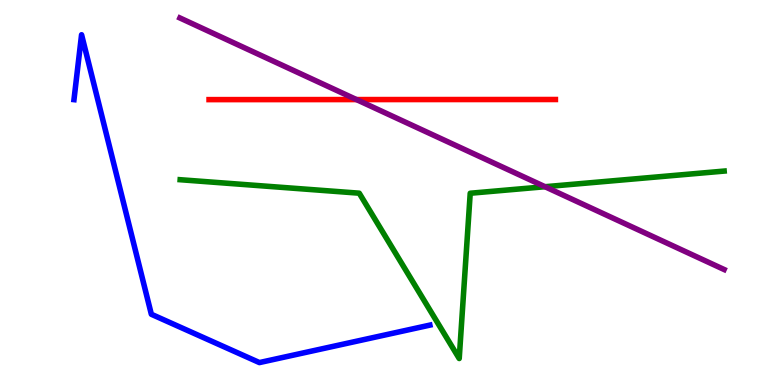[{'lines': ['blue', 'red'], 'intersections': []}, {'lines': ['green', 'red'], 'intersections': []}, {'lines': ['purple', 'red'], 'intersections': [{'x': 4.6, 'y': 7.41}]}, {'lines': ['blue', 'green'], 'intersections': []}, {'lines': ['blue', 'purple'], 'intersections': []}, {'lines': ['green', 'purple'], 'intersections': [{'x': 7.03, 'y': 5.15}]}]